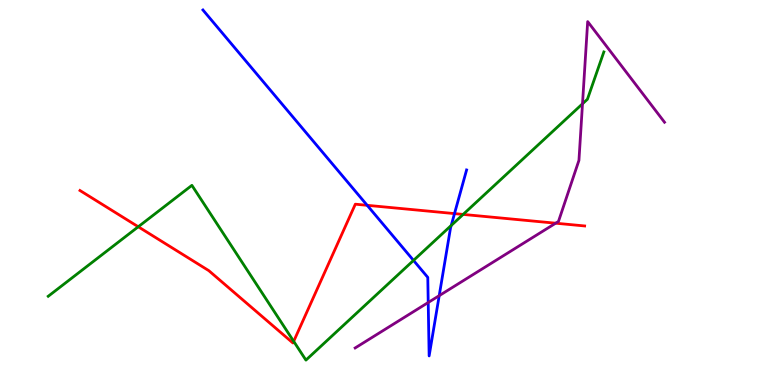[{'lines': ['blue', 'red'], 'intersections': [{'x': 4.74, 'y': 4.67}, {'x': 5.86, 'y': 4.45}]}, {'lines': ['green', 'red'], 'intersections': [{'x': 1.78, 'y': 4.11}, {'x': 3.79, 'y': 1.13}, {'x': 5.98, 'y': 4.43}]}, {'lines': ['purple', 'red'], 'intersections': [{'x': 7.17, 'y': 4.2}]}, {'lines': ['blue', 'green'], 'intersections': [{'x': 5.34, 'y': 3.24}, {'x': 5.82, 'y': 4.14}]}, {'lines': ['blue', 'purple'], 'intersections': [{'x': 5.53, 'y': 2.14}, {'x': 5.67, 'y': 2.32}]}, {'lines': ['green', 'purple'], 'intersections': [{'x': 7.52, 'y': 7.3}]}]